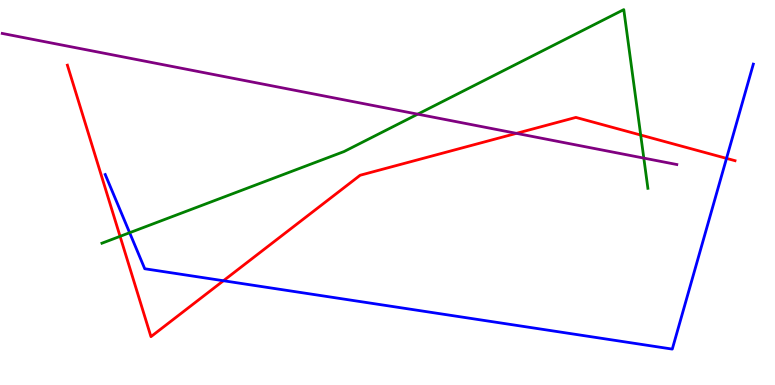[{'lines': ['blue', 'red'], 'intersections': [{'x': 2.88, 'y': 2.71}, {'x': 9.37, 'y': 5.89}]}, {'lines': ['green', 'red'], 'intersections': [{'x': 1.55, 'y': 3.86}, {'x': 8.27, 'y': 6.49}]}, {'lines': ['purple', 'red'], 'intersections': [{'x': 6.66, 'y': 6.54}]}, {'lines': ['blue', 'green'], 'intersections': [{'x': 1.67, 'y': 3.96}]}, {'lines': ['blue', 'purple'], 'intersections': []}, {'lines': ['green', 'purple'], 'intersections': [{'x': 5.39, 'y': 7.03}, {'x': 8.31, 'y': 5.89}]}]